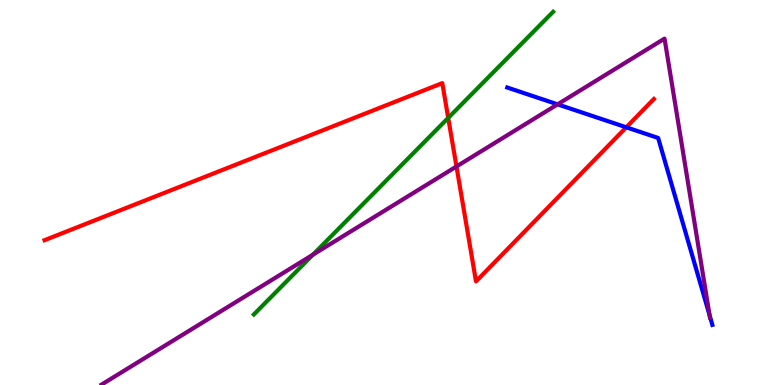[{'lines': ['blue', 'red'], 'intersections': [{'x': 8.08, 'y': 6.69}]}, {'lines': ['green', 'red'], 'intersections': [{'x': 5.78, 'y': 6.94}]}, {'lines': ['purple', 'red'], 'intersections': [{'x': 5.89, 'y': 5.68}]}, {'lines': ['blue', 'green'], 'intersections': []}, {'lines': ['blue', 'purple'], 'intersections': [{'x': 7.19, 'y': 7.29}, {'x': 9.16, 'y': 1.81}]}, {'lines': ['green', 'purple'], 'intersections': [{'x': 4.04, 'y': 3.39}]}]